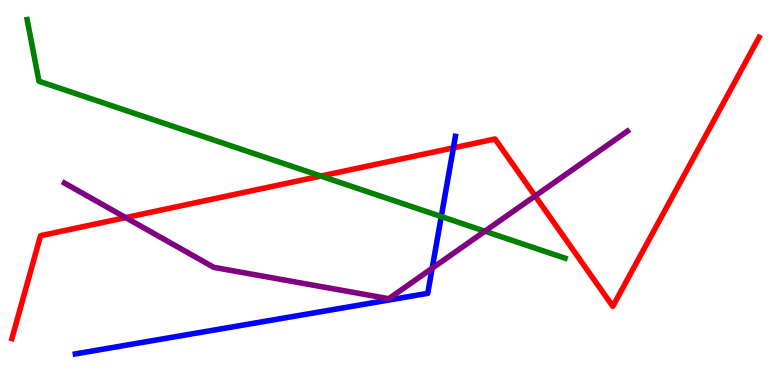[{'lines': ['blue', 'red'], 'intersections': [{'x': 5.85, 'y': 6.16}]}, {'lines': ['green', 'red'], 'intersections': [{'x': 4.14, 'y': 5.43}]}, {'lines': ['purple', 'red'], 'intersections': [{'x': 1.62, 'y': 4.35}, {'x': 6.9, 'y': 4.91}]}, {'lines': ['blue', 'green'], 'intersections': [{'x': 5.69, 'y': 4.38}]}, {'lines': ['blue', 'purple'], 'intersections': [{'x': 5.58, 'y': 3.03}]}, {'lines': ['green', 'purple'], 'intersections': [{'x': 6.26, 'y': 3.99}]}]